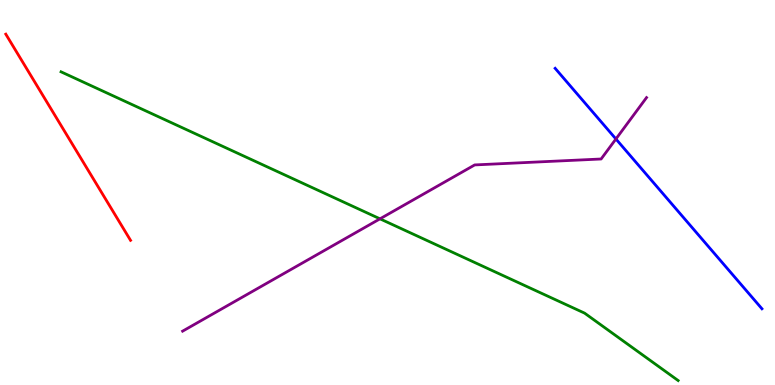[{'lines': ['blue', 'red'], 'intersections': []}, {'lines': ['green', 'red'], 'intersections': []}, {'lines': ['purple', 'red'], 'intersections': []}, {'lines': ['blue', 'green'], 'intersections': []}, {'lines': ['blue', 'purple'], 'intersections': [{'x': 7.95, 'y': 6.39}]}, {'lines': ['green', 'purple'], 'intersections': [{'x': 4.9, 'y': 4.32}]}]